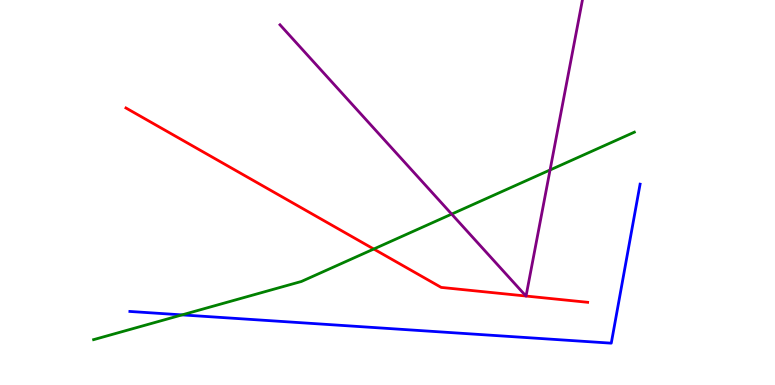[{'lines': ['blue', 'red'], 'intersections': []}, {'lines': ['green', 'red'], 'intersections': [{'x': 4.82, 'y': 3.53}]}, {'lines': ['purple', 'red'], 'intersections': [{'x': 6.79, 'y': 2.31}, {'x': 6.79, 'y': 2.31}]}, {'lines': ['blue', 'green'], 'intersections': [{'x': 2.35, 'y': 1.82}]}, {'lines': ['blue', 'purple'], 'intersections': []}, {'lines': ['green', 'purple'], 'intersections': [{'x': 5.83, 'y': 4.44}, {'x': 7.1, 'y': 5.59}]}]